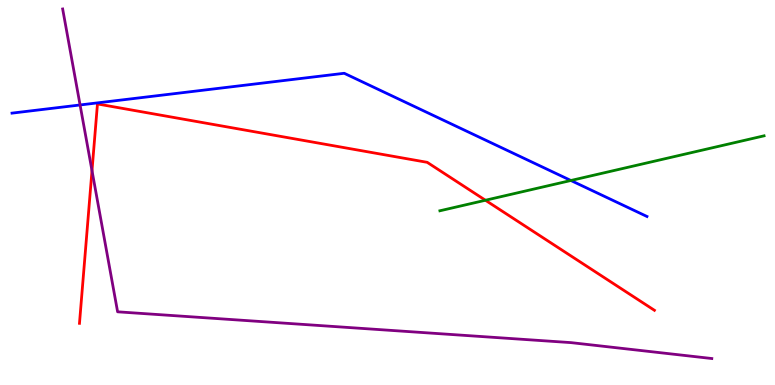[{'lines': ['blue', 'red'], 'intersections': []}, {'lines': ['green', 'red'], 'intersections': [{'x': 6.26, 'y': 4.8}]}, {'lines': ['purple', 'red'], 'intersections': [{'x': 1.19, 'y': 5.57}]}, {'lines': ['blue', 'green'], 'intersections': [{'x': 7.37, 'y': 5.31}]}, {'lines': ['blue', 'purple'], 'intersections': [{'x': 1.03, 'y': 7.27}]}, {'lines': ['green', 'purple'], 'intersections': []}]